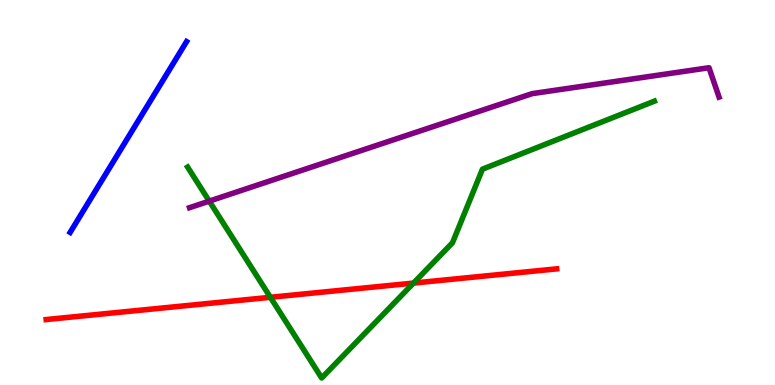[{'lines': ['blue', 'red'], 'intersections': []}, {'lines': ['green', 'red'], 'intersections': [{'x': 3.49, 'y': 2.28}, {'x': 5.34, 'y': 2.65}]}, {'lines': ['purple', 'red'], 'intersections': []}, {'lines': ['blue', 'green'], 'intersections': []}, {'lines': ['blue', 'purple'], 'intersections': []}, {'lines': ['green', 'purple'], 'intersections': [{'x': 2.7, 'y': 4.78}]}]